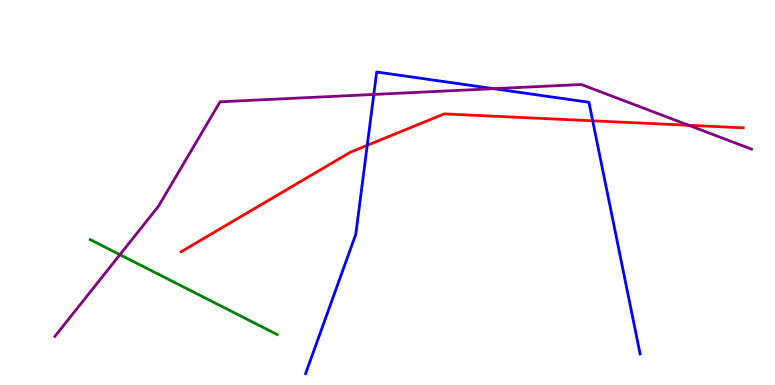[{'lines': ['blue', 'red'], 'intersections': [{'x': 4.74, 'y': 6.23}, {'x': 7.65, 'y': 6.86}]}, {'lines': ['green', 'red'], 'intersections': []}, {'lines': ['purple', 'red'], 'intersections': [{'x': 8.89, 'y': 6.75}]}, {'lines': ['blue', 'green'], 'intersections': []}, {'lines': ['blue', 'purple'], 'intersections': [{'x': 4.82, 'y': 7.55}, {'x': 6.37, 'y': 7.7}]}, {'lines': ['green', 'purple'], 'intersections': [{'x': 1.55, 'y': 3.38}]}]